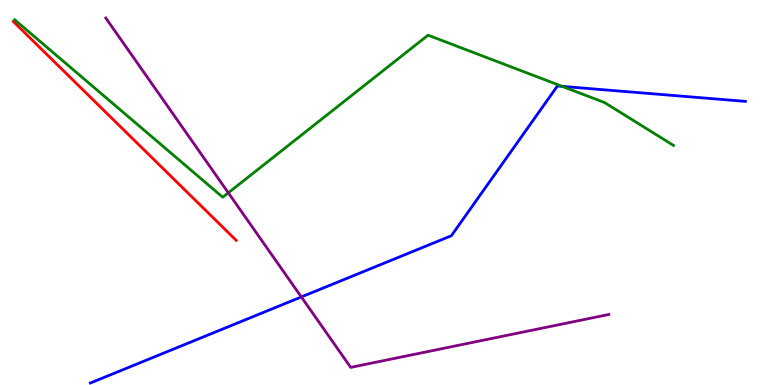[{'lines': ['blue', 'red'], 'intersections': []}, {'lines': ['green', 'red'], 'intersections': []}, {'lines': ['purple', 'red'], 'intersections': []}, {'lines': ['blue', 'green'], 'intersections': [{'x': 7.25, 'y': 7.76}]}, {'lines': ['blue', 'purple'], 'intersections': [{'x': 3.89, 'y': 2.29}]}, {'lines': ['green', 'purple'], 'intersections': [{'x': 2.95, 'y': 4.99}]}]